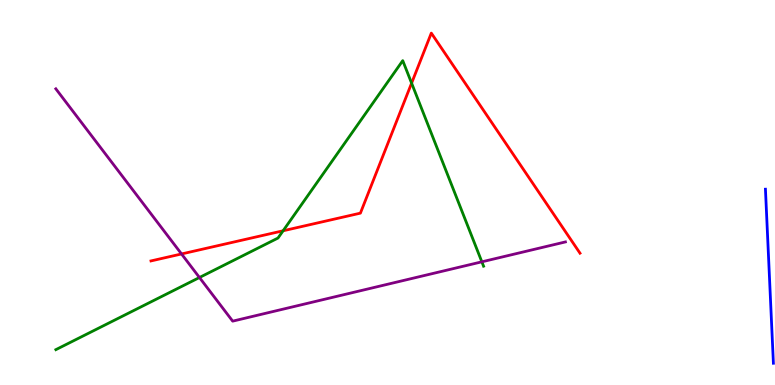[{'lines': ['blue', 'red'], 'intersections': []}, {'lines': ['green', 'red'], 'intersections': [{'x': 3.65, 'y': 4.01}, {'x': 5.31, 'y': 7.84}]}, {'lines': ['purple', 'red'], 'intersections': [{'x': 2.34, 'y': 3.4}]}, {'lines': ['blue', 'green'], 'intersections': []}, {'lines': ['blue', 'purple'], 'intersections': []}, {'lines': ['green', 'purple'], 'intersections': [{'x': 2.57, 'y': 2.79}, {'x': 6.22, 'y': 3.2}]}]